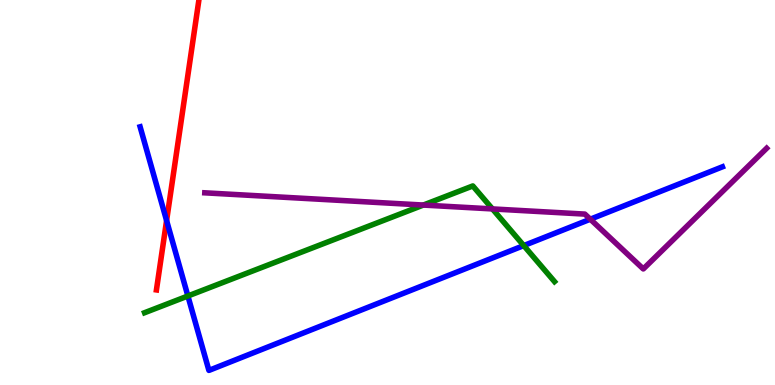[{'lines': ['blue', 'red'], 'intersections': [{'x': 2.15, 'y': 4.27}]}, {'lines': ['green', 'red'], 'intersections': []}, {'lines': ['purple', 'red'], 'intersections': []}, {'lines': ['blue', 'green'], 'intersections': [{'x': 2.42, 'y': 2.31}, {'x': 6.76, 'y': 3.62}]}, {'lines': ['blue', 'purple'], 'intersections': [{'x': 7.62, 'y': 4.31}]}, {'lines': ['green', 'purple'], 'intersections': [{'x': 5.46, 'y': 4.67}, {'x': 6.35, 'y': 4.57}]}]